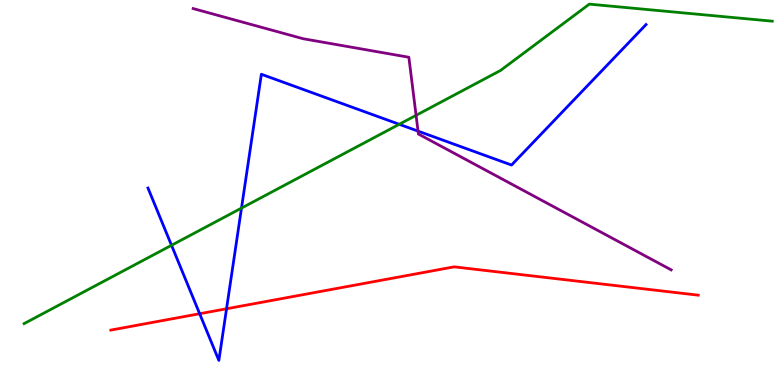[{'lines': ['blue', 'red'], 'intersections': [{'x': 2.58, 'y': 1.85}, {'x': 2.92, 'y': 1.98}]}, {'lines': ['green', 'red'], 'intersections': []}, {'lines': ['purple', 'red'], 'intersections': []}, {'lines': ['blue', 'green'], 'intersections': [{'x': 2.21, 'y': 3.63}, {'x': 3.12, 'y': 4.59}, {'x': 5.15, 'y': 6.77}]}, {'lines': ['blue', 'purple'], 'intersections': [{'x': 5.39, 'y': 6.59}]}, {'lines': ['green', 'purple'], 'intersections': [{'x': 5.37, 'y': 7.0}]}]